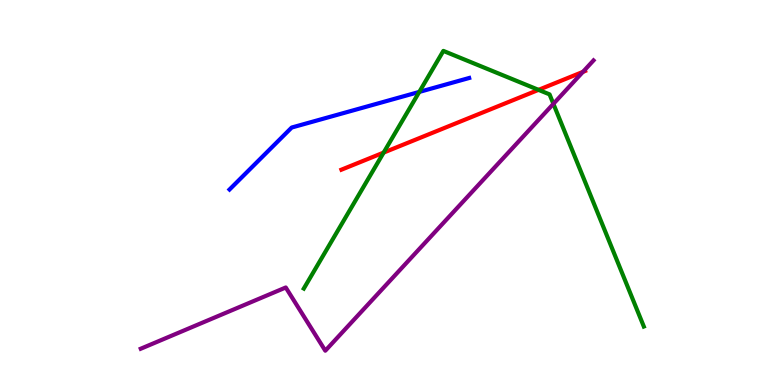[{'lines': ['blue', 'red'], 'intersections': []}, {'lines': ['green', 'red'], 'intersections': [{'x': 4.95, 'y': 6.04}, {'x': 6.95, 'y': 7.67}]}, {'lines': ['purple', 'red'], 'intersections': [{'x': 7.52, 'y': 8.13}]}, {'lines': ['blue', 'green'], 'intersections': [{'x': 5.41, 'y': 7.61}]}, {'lines': ['blue', 'purple'], 'intersections': []}, {'lines': ['green', 'purple'], 'intersections': [{'x': 7.14, 'y': 7.3}]}]